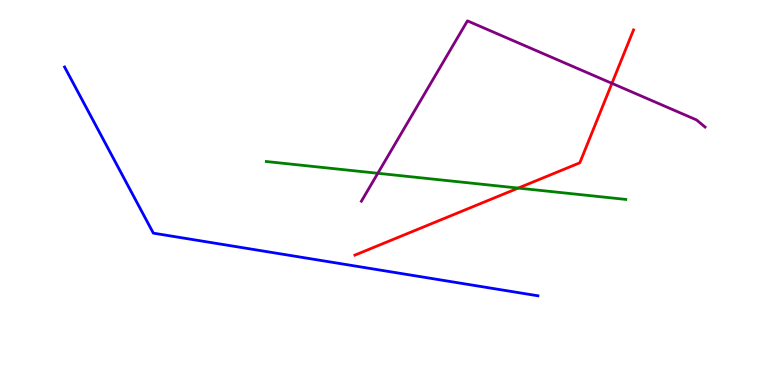[{'lines': ['blue', 'red'], 'intersections': []}, {'lines': ['green', 'red'], 'intersections': [{'x': 6.69, 'y': 5.11}]}, {'lines': ['purple', 'red'], 'intersections': [{'x': 7.9, 'y': 7.84}]}, {'lines': ['blue', 'green'], 'intersections': []}, {'lines': ['blue', 'purple'], 'intersections': []}, {'lines': ['green', 'purple'], 'intersections': [{'x': 4.88, 'y': 5.5}]}]